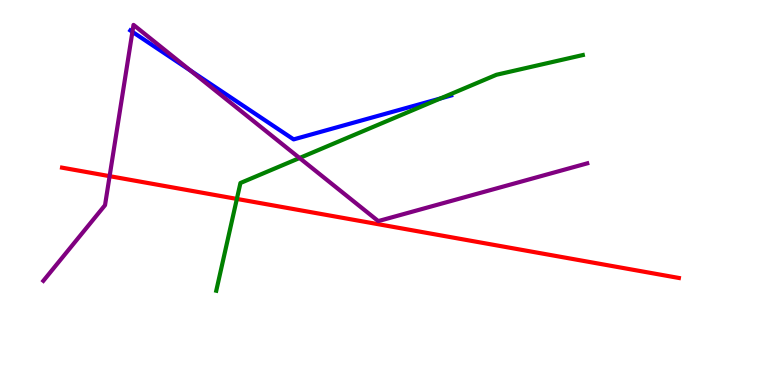[{'lines': ['blue', 'red'], 'intersections': []}, {'lines': ['green', 'red'], 'intersections': [{'x': 3.06, 'y': 4.83}]}, {'lines': ['purple', 'red'], 'intersections': [{'x': 1.41, 'y': 5.42}]}, {'lines': ['blue', 'green'], 'intersections': [{'x': 5.68, 'y': 7.44}]}, {'lines': ['blue', 'purple'], 'intersections': [{'x': 1.71, 'y': 9.17}, {'x': 2.46, 'y': 8.16}]}, {'lines': ['green', 'purple'], 'intersections': [{'x': 3.87, 'y': 5.9}]}]